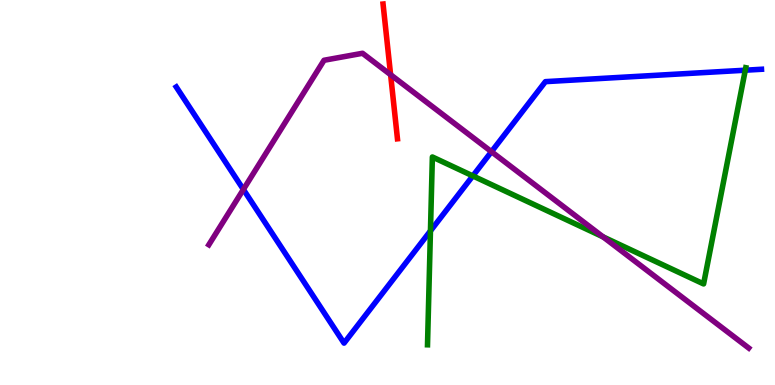[{'lines': ['blue', 'red'], 'intersections': []}, {'lines': ['green', 'red'], 'intersections': []}, {'lines': ['purple', 'red'], 'intersections': [{'x': 5.04, 'y': 8.06}]}, {'lines': ['blue', 'green'], 'intersections': [{'x': 5.55, 'y': 4.0}, {'x': 6.1, 'y': 5.43}, {'x': 9.62, 'y': 8.18}]}, {'lines': ['blue', 'purple'], 'intersections': [{'x': 3.14, 'y': 5.08}, {'x': 6.34, 'y': 6.06}]}, {'lines': ['green', 'purple'], 'intersections': [{'x': 7.78, 'y': 3.85}]}]